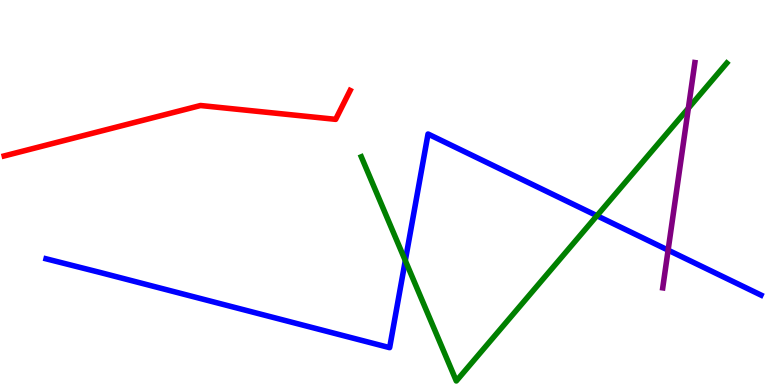[{'lines': ['blue', 'red'], 'intersections': []}, {'lines': ['green', 'red'], 'intersections': []}, {'lines': ['purple', 'red'], 'intersections': []}, {'lines': ['blue', 'green'], 'intersections': [{'x': 5.23, 'y': 3.23}, {'x': 7.7, 'y': 4.4}]}, {'lines': ['blue', 'purple'], 'intersections': [{'x': 8.62, 'y': 3.5}]}, {'lines': ['green', 'purple'], 'intersections': [{'x': 8.88, 'y': 7.19}]}]